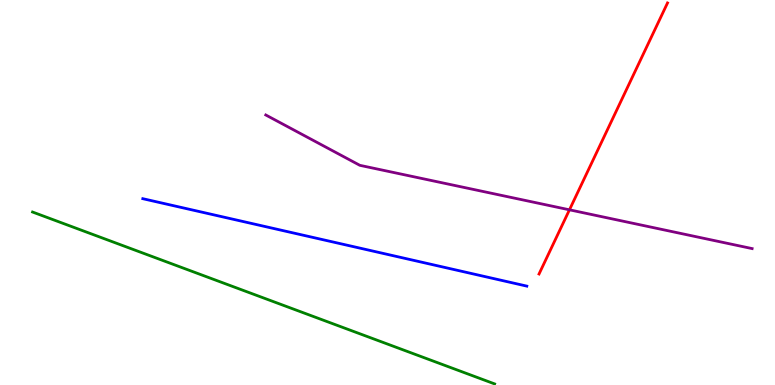[{'lines': ['blue', 'red'], 'intersections': []}, {'lines': ['green', 'red'], 'intersections': []}, {'lines': ['purple', 'red'], 'intersections': [{'x': 7.35, 'y': 4.55}]}, {'lines': ['blue', 'green'], 'intersections': []}, {'lines': ['blue', 'purple'], 'intersections': []}, {'lines': ['green', 'purple'], 'intersections': []}]